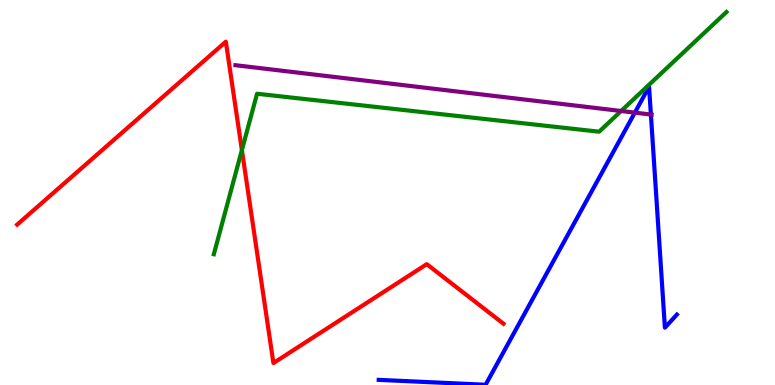[{'lines': ['blue', 'red'], 'intersections': []}, {'lines': ['green', 'red'], 'intersections': [{'x': 3.12, 'y': 6.1}]}, {'lines': ['purple', 'red'], 'intersections': []}, {'lines': ['blue', 'green'], 'intersections': []}, {'lines': ['blue', 'purple'], 'intersections': [{'x': 8.19, 'y': 7.07}, {'x': 8.4, 'y': 7.03}]}, {'lines': ['green', 'purple'], 'intersections': [{'x': 8.01, 'y': 7.12}]}]